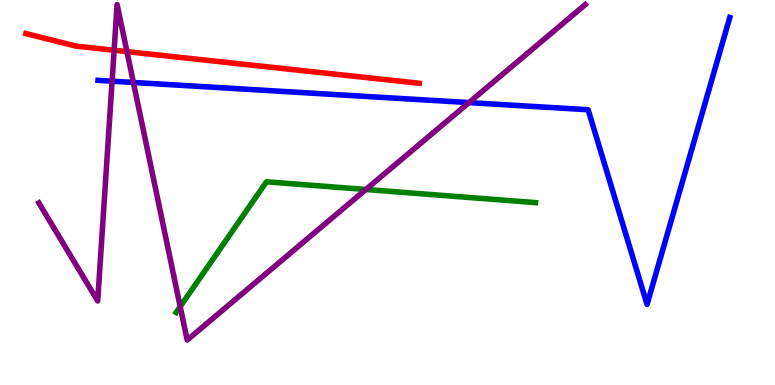[{'lines': ['blue', 'red'], 'intersections': []}, {'lines': ['green', 'red'], 'intersections': []}, {'lines': ['purple', 'red'], 'intersections': [{'x': 1.47, 'y': 8.7}, {'x': 1.64, 'y': 8.66}]}, {'lines': ['blue', 'green'], 'intersections': []}, {'lines': ['blue', 'purple'], 'intersections': [{'x': 1.45, 'y': 7.89}, {'x': 1.72, 'y': 7.86}, {'x': 6.05, 'y': 7.34}]}, {'lines': ['green', 'purple'], 'intersections': [{'x': 2.32, 'y': 2.04}, {'x': 4.72, 'y': 5.08}]}]